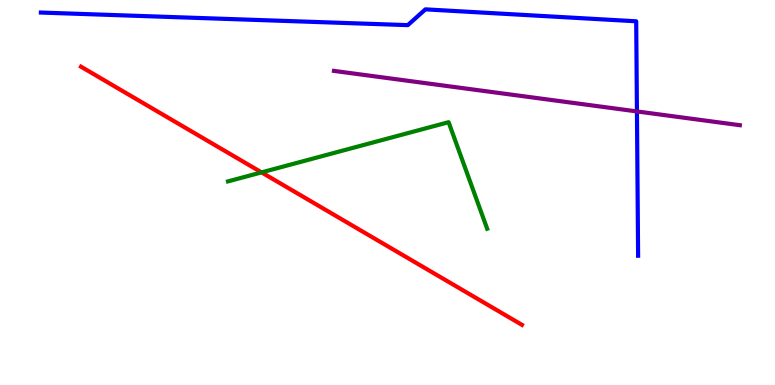[{'lines': ['blue', 'red'], 'intersections': []}, {'lines': ['green', 'red'], 'intersections': [{'x': 3.37, 'y': 5.52}]}, {'lines': ['purple', 'red'], 'intersections': []}, {'lines': ['blue', 'green'], 'intersections': []}, {'lines': ['blue', 'purple'], 'intersections': [{'x': 8.22, 'y': 7.11}]}, {'lines': ['green', 'purple'], 'intersections': []}]